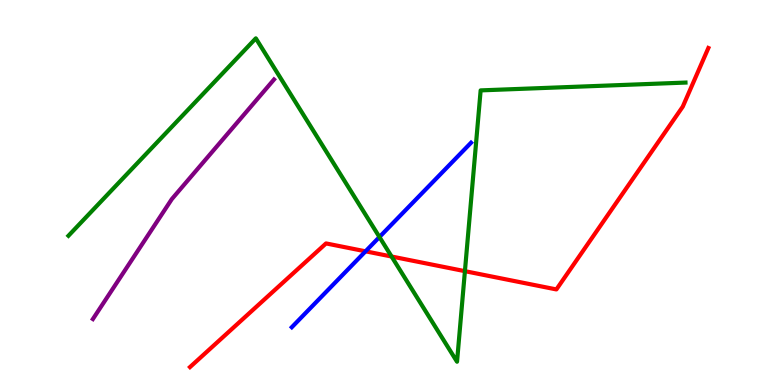[{'lines': ['blue', 'red'], 'intersections': [{'x': 4.72, 'y': 3.47}]}, {'lines': ['green', 'red'], 'intersections': [{'x': 5.05, 'y': 3.34}, {'x': 6.0, 'y': 2.96}]}, {'lines': ['purple', 'red'], 'intersections': []}, {'lines': ['blue', 'green'], 'intersections': [{'x': 4.9, 'y': 3.84}]}, {'lines': ['blue', 'purple'], 'intersections': []}, {'lines': ['green', 'purple'], 'intersections': []}]